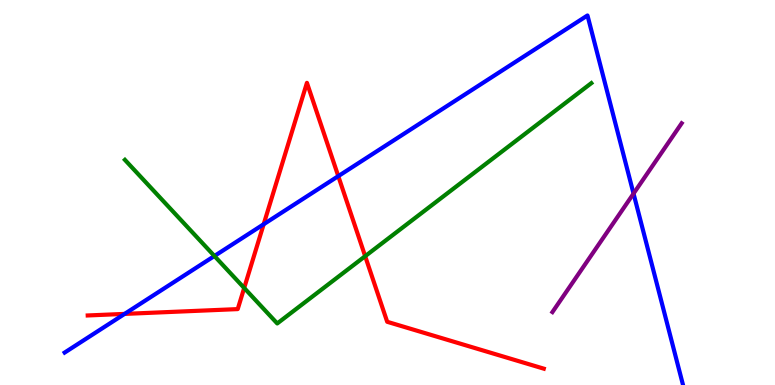[{'lines': ['blue', 'red'], 'intersections': [{'x': 1.61, 'y': 1.85}, {'x': 3.4, 'y': 4.18}, {'x': 4.36, 'y': 5.43}]}, {'lines': ['green', 'red'], 'intersections': [{'x': 3.15, 'y': 2.52}, {'x': 4.71, 'y': 3.35}]}, {'lines': ['purple', 'red'], 'intersections': []}, {'lines': ['blue', 'green'], 'intersections': [{'x': 2.77, 'y': 3.35}]}, {'lines': ['blue', 'purple'], 'intersections': [{'x': 8.17, 'y': 4.97}]}, {'lines': ['green', 'purple'], 'intersections': []}]